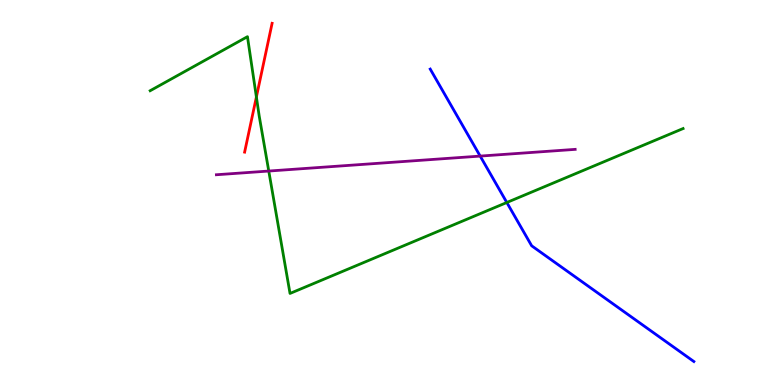[{'lines': ['blue', 'red'], 'intersections': []}, {'lines': ['green', 'red'], 'intersections': [{'x': 3.31, 'y': 7.48}]}, {'lines': ['purple', 'red'], 'intersections': []}, {'lines': ['blue', 'green'], 'intersections': [{'x': 6.54, 'y': 4.74}]}, {'lines': ['blue', 'purple'], 'intersections': [{'x': 6.2, 'y': 5.95}]}, {'lines': ['green', 'purple'], 'intersections': [{'x': 3.47, 'y': 5.56}]}]